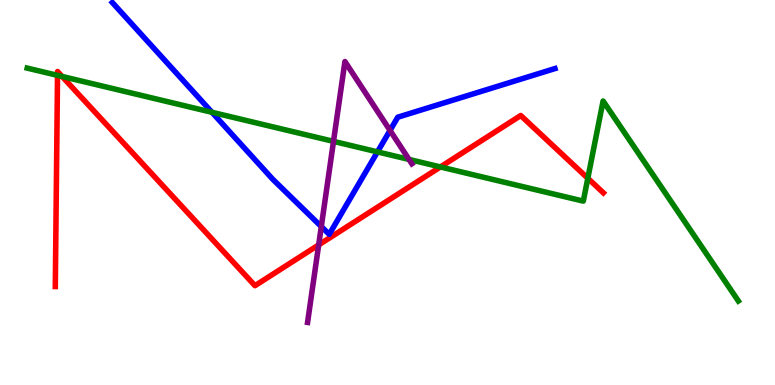[{'lines': ['blue', 'red'], 'intersections': []}, {'lines': ['green', 'red'], 'intersections': [{'x': 0.742, 'y': 8.04}, {'x': 0.801, 'y': 8.01}, {'x': 5.68, 'y': 5.66}, {'x': 7.58, 'y': 5.37}]}, {'lines': ['purple', 'red'], 'intersections': [{'x': 4.11, 'y': 3.64}]}, {'lines': ['blue', 'green'], 'intersections': [{'x': 2.74, 'y': 7.08}, {'x': 4.87, 'y': 6.05}]}, {'lines': ['blue', 'purple'], 'intersections': [{'x': 4.15, 'y': 4.11}, {'x': 5.03, 'y': 6.61}]}, {'lines': ['green', 'purple'], 'intersections': [{'x': 4.3, 'y': 6.33}, {'x': 5.28, 'y': 5.86}]}]